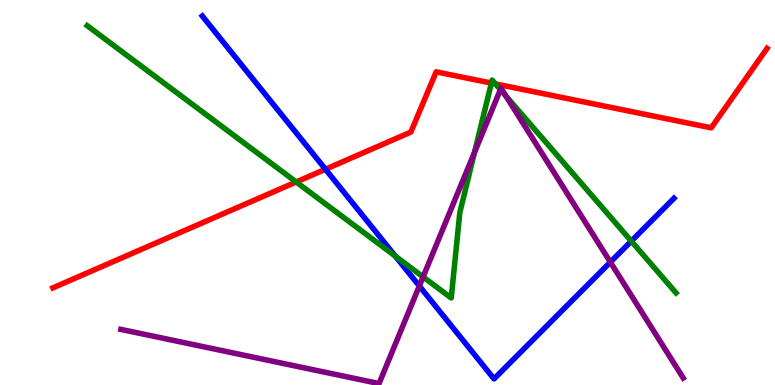[{'lines': ['blue', 'red'], 'intersections': [{'x': 4.2, 'y': 5.6}]}, {'lines': ['green', 'red'], 'intersections': [{'x': 3.82, 'y': 5.27}, {'x': 6.34, 'y': 7.84}, {'x': 6.39, 'y': 7.82}]}, {'lines': ['purple', 'red'], 'intersections': []}, {'lines': ['blue', 'green'], 'intersections': [{'x': 5.1, 'y': 3.35}, {'x': 8.15, 'y': 3.74}]}, {'lines': ['blue', 'purple'], 'intersections': [{'x': 5.41, 'y': 2.57}, {'x': 7.88, 'y': 3.19}]}, {'lines': ['green', 'purple'], 'intersections': [{'x': 5.46, 'y': 2.81}, {'x': 6.12, 'y': 6.04}, {'x': 6.46, 'y': 7.67}, {'x': 6.53, 'y': 7.51}]}]